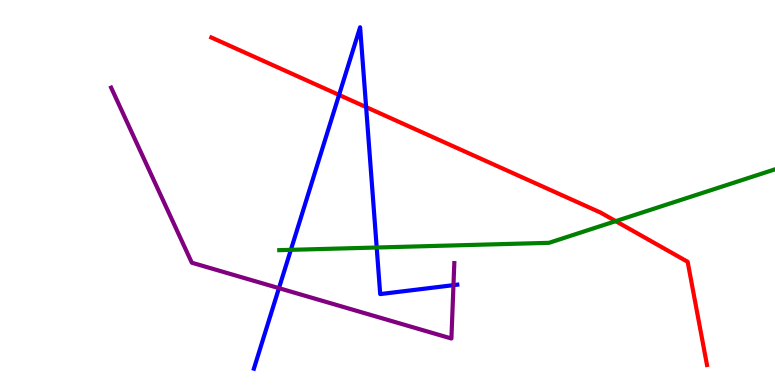[{'lines': ['blue', 'red'], 'intersections': [{'x': 4.37, 'y': 7.53}, {'x': 4.72, 'y': 7.22}]}, {'lines': ['green', 'red'], 'intersections': [{'x': 7.94, 'y': 4.26}]}, {'lines': ['purple', 'red'], 'intersections': []}, {'lines': ['blue', 'green'], 'intersections': [{'x': 3.75, 'y': 3.51}, {'x': 4.86, 'y': 3.57}]}, {'lines': ['blue', 'purple'], 'intersections': [{'x': 3.6, 'y': 2.52}, {'x': 5.85, 'y': 2.59}]}, {'lines': ['green', 'purple'], 'intersections': []}]